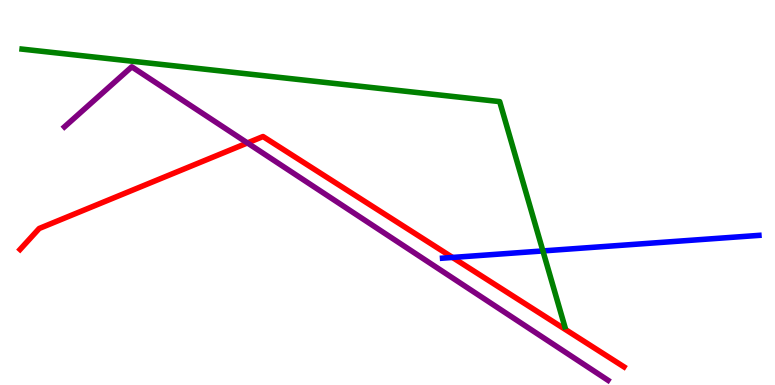[{'lines': ['blue', 'red'], 'intersections': [{'x': 5.84, 'y': 3.31}]}, {'lines': ['green', 'red'], 'intersections': []}, {'lines': ['purple', 'red'], 'intersections': [{'x': 3.19, 'y': 6.29}]}, {'lines': ['blue', 'green'], 'intersections': [{'x': 7.01, 'y': 3.48}]}, {'lines': ['blue', 'purple'], 'intersections': []}, {'lines': ['green', 'purple'], 'intersections': []}]